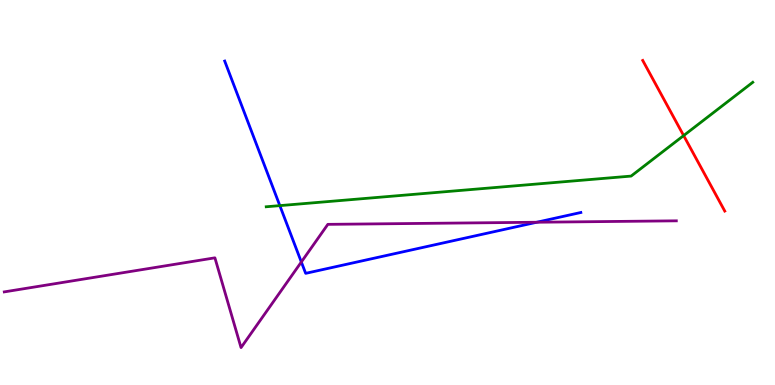[{'lines': ['blue', 'red'], 'intersections': []}, {'lines': ['green', 'red'], 'intersections': [{'x': 8.82, 'y': 6.48}]}, {'lines': ['purple', 'red'], 'intersections': []}, {'lines': ['blue', 'green'], 'intersections': [{'x': 3.61, 'y': 4.66}]}, {'lines': ['blue', 'purple'], 'intersections': [{'x': 3.89, 'y': 3.19}, {'x': 6.93, 'y': 4.23}]}, {'lines': ['green', 'purple'], 'intersections': []}]